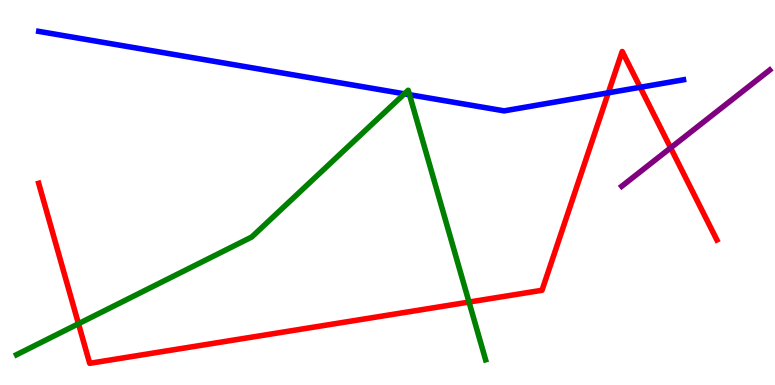[{'lines': ['blue', 'red'], 'intersections': [{'x': 7.85, 'y': 7.59}, {'x': 8.26, 'y': 7.73}]}, {'lines': ['green', 'red'], 'intersections': [{'x': 1.01, 'y': 1.59}, {'x': 6.05, 'y': 2.15}]}, {'lines': ['purple', 'red'], 'intersections': [{'x': 8.65, 'y': 6.16}]}, {'lines': ['blue', 'green'], 'intersections': [{'x': 5.22, 'y': 7.56}, {'x': 5.28, 'y': 7.54}]}, {'lines': ['blue', 'purple'], 'intersections': []}, {'lines': ['green', 'purple'], 'intersections': []}]